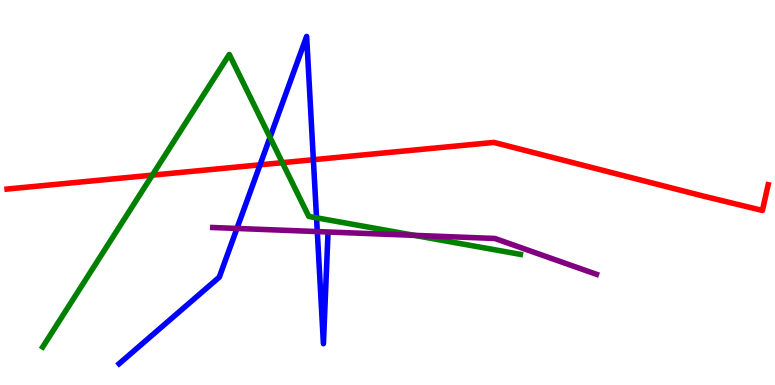[{'lines': ['blue', 'red'], 'intersections': [{'x': 3.36, 'y': 5.72}, {'x': 4.04, 'y': 5.85}]}, {'lines': ['green', 'red'], 'intersections': [{'x': 1.97, 'y': 5.45}, {'x': 3.64, 'y': 5.77}]}, {'lines': ['purple', 'red'], 'intersections': []}, {'lines': ['blue', 'green'], 'intersections': [{'x': 3.48, 'y': 6.43}, {'x': 4.08, 'y': 4.34}]}, {'lines': ['blue', 'purple'], 'intersections': [{'x': 3.06, 'y': 4.07}, {'x': 4.09, 'y': 3.99}]}, {'lines': ['green', 'purple'], 'intersections': [{'x': 5.35, 'y': 3.89}]}]